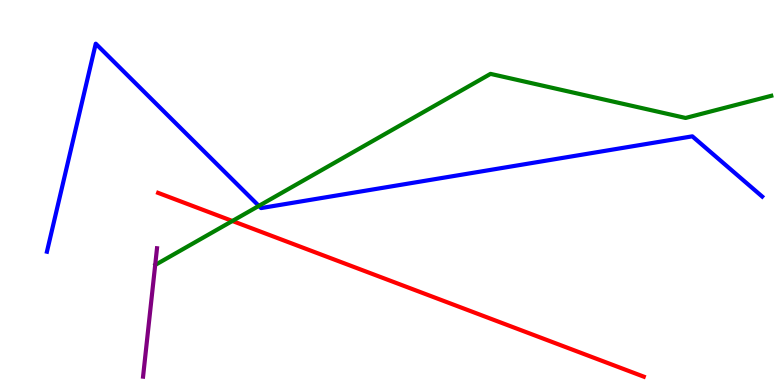[{'lines': ['blue', 'red'], 'intersections': []}, {'lines': ['green', 'red'], 'intersections': [{'x': 3.0, 'y': 4.26}]}, {'lines': ['purple', 'red'], 'intersections': []}, {'lines': ['blue', 'green'], 'intersections': [{'x': 3.34, 'y': 4.65}]}, {'lines': ['blue', 'purple'], 'intersections': []}, {'lines': ['green', 'purple'], 'intersections': []}]